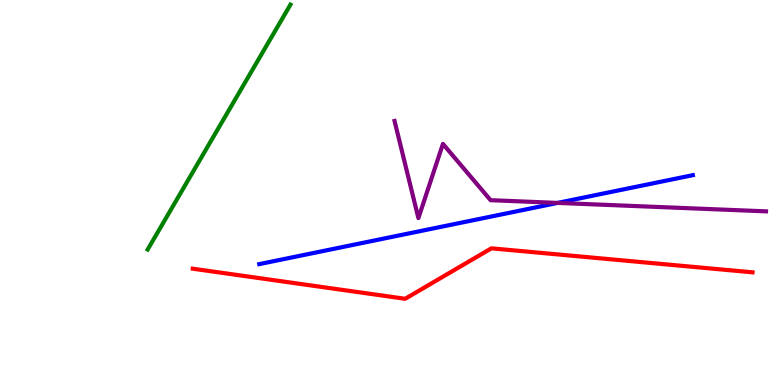[{'lines': ['blue', 'red'], 'intersections': []}, {'lines': ['green', 'red'], 'intersections': []}, {'lines': ['purple', 'red'], 'intersections': []}, {'lines': ['blue', 'green'], 'intersections': []}, {'lines': ['blue', 'purple'], 'intersections': [{'x': 7.2, 'y': 4.73}]}, {'lines': ['green', 'purple'], 'intersections': []}]